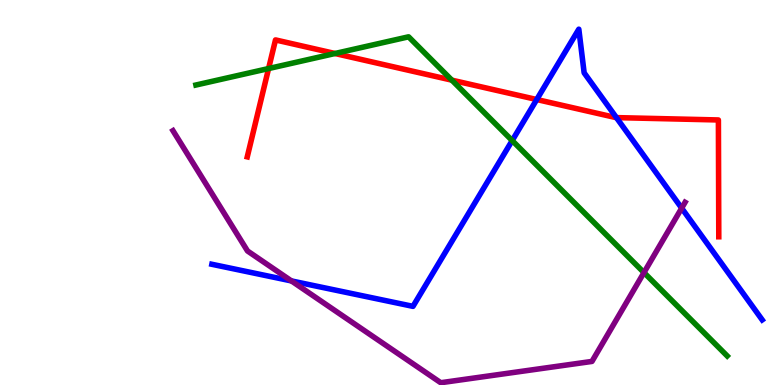[{'lines': ['blue', 'red'], 'intersections': [{'x': 6.93, 'y': 7.41}, {'x': 7.95, 'y': 6.95}]}, {'lines': ['green', 'red'], 'intersections': [{'x': 3.47, 'y': 8.22}, {'x': 4.32, 'y': 8.61}, {'x': 5.83, 'y': 7.92}]}, {'lines': ['purple', 'red'], 'intersections': []}, {'lines': ['blue', 'green'], 'intersections': [{'x': 6.61, 'y': 6.35}]}, {'lines': ['blue', 'purple'], 'intersections': [{'x': 3.76, 'y': 2.7}, {'x': 8.8, 'y': 4.59}]}, {'lines': ['green', 'purple'], 'intersections': [{'x': 8.31, 'y': 2.92}]}]